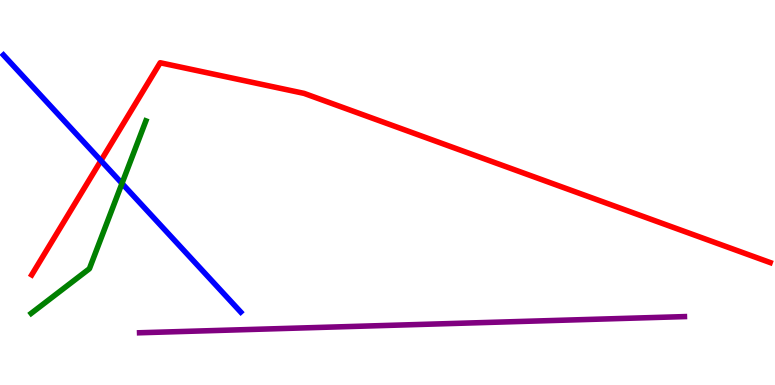[{'lines': ['blue', 'red'], 'intersections': [{'x': 1.3, 'y': 5.83}]}, {'lines': ['green', 'red'], 'intersections': []}, {'lines': ['purple', 'red'], 'intersections': []}, {'lines': ['blue', 'green'], 'intersections': [{'x': 1.57, 'y': 5.24}]}, {'lines': ['blue', 'purple'], 'intersections': []}, {'lines': ['green', 'purple'], 'intersections': []}]